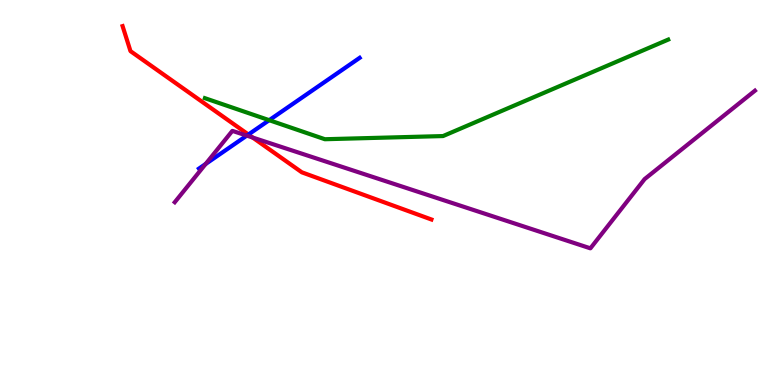[{'lines': ['blue', 'red'], 'intersections': [{'x': 3.21, 'y': 6.51}]}, {'lines': ['green', 'red'], 'intersections': []}, {'lines': ['purple', 'red'], 'intersections': [{'x': 3.26, 'y': 6.43}]}, {'lines': ['blue', 'green'], 'intersections': [{'x': 3.47, 'y': 6.88}]}, {'lines': ['blue', 'purple'], 'intersections': [{'x': 2.65, 'y': 5.74}, {'x': 3.18, 'y': 6.48}]}, {'lines': ['green', 'purple'], 'intersections': []}]